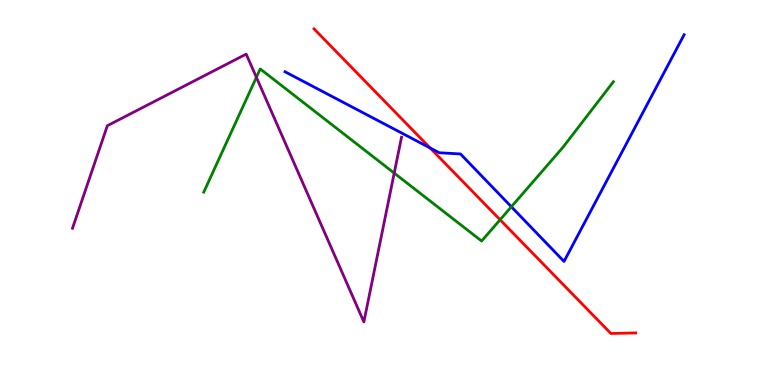[{'lines': ['blue', 'red'], 'intersections': [{'x': 5.55, 'y': 6.16}]}, {'lines': ['green', 'red'], 'intersections': [{'x': 6.45, 'y': 4.29}]}, {'lines': ['purple', 'red'], 'intersections': []}, {'lines': ['blue', 'green'], 'intersections': [{'x': 6.6, 'y': 4.63}]}, {'lines': ['blue', 'purple'], 'intersections': []}, {'lines': ['green', 'purple'], 'intersections': [{'x': 3.31, 'y': 7.99}, {'x': 5.09, 'y': 5.5}]}]